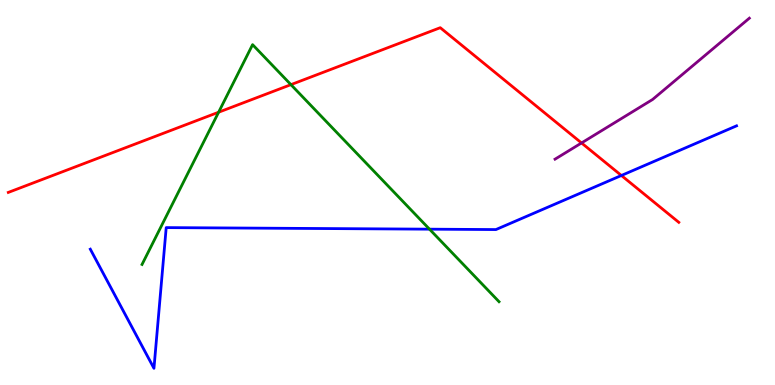[{'lines': ['blue', 'red'], 'intersections': [{'x': 8.02, 'y': 5.44}]}, {'lines': ['green', 'red'], 'intersections': [{'x': 2.82, 'y': 7.09}, {'x': 3.75, 'y': 7.8}]}, {'lines': ['purple', 'red'], 'intersections': [{'x': 7.5, 'y': 6.29}]}, {'lines': ['blue', 'green'], 'intersections': [{'x': 5.54, 'y': 4.05}]}, {'lines': ['blue', 'purple'], 'intersections': []}, {'lines': ['green', 'purple'], 'intersections': []}]